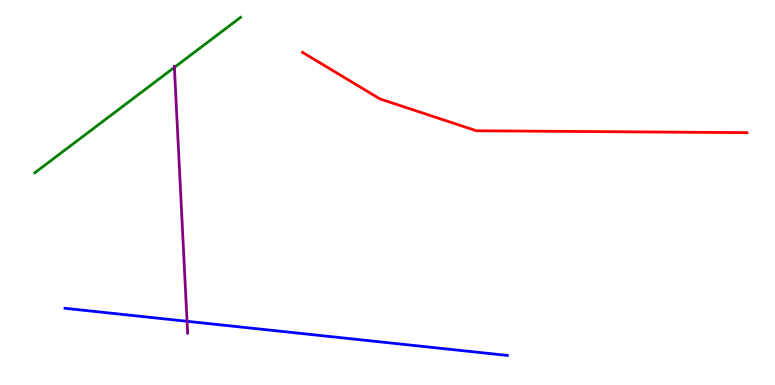[{'lines': ['blue', 'red'], 'intersections': []}, {'lines': ['green', 'red'], 'intersections': []}, {'lines': ['purple', 'red'], 'intersections': []}, {'lines': ['blue', 'green'], 'intersections': []}, {'lines': ['blue', 'purple'], 'intersections': [{'x': 2.41, 'y': 1.65}]}, {'lines': ['green', 'purple'], 'intersections': [{'x': 2.25, 'y': 8.25}]}]